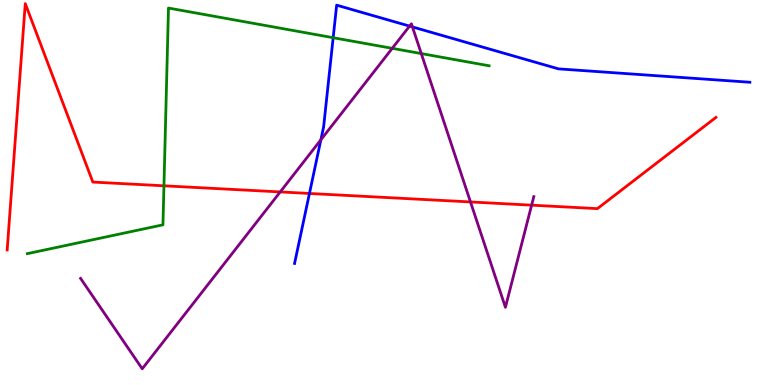[{'lines': ['blue', 'red'], 'intersections': [{'x': 3.99, 'y': 4.97}]}, {'lines': ['green', 'red'], 'intersections': [{'x': 2.12, 'y': 5.17}]}, {'lines': ['purple', 'red'], 'intersections': [{'x': 3.62, 'y': 5.01}, {'x': 6.07, 'y': 4.75}, {'x': 6.86, 'y': 4.67}]}, {'lines': ['blue', 'green'], 'intersections': [{'x': 4.3, 'y': 9.02}]}, {'lines': ['blue', 'purple'], 'intersections': [{'x': 4.14, 'y': 6.37}, {'x': 5.28, 'y': 9.32}, {'x': 5.32, 'y': 9.3}]}, {'lines': ['green', 'purple'], 'intersections': [{'x': 5.06, 'y': 8.74}, {'x': 5.44, 'y': 8.61}]}]